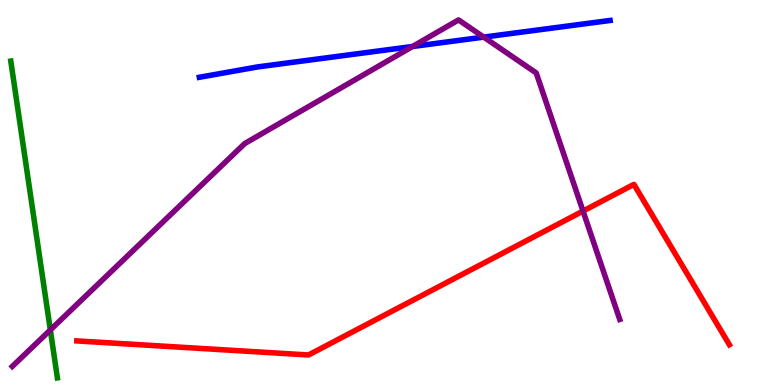[{'lines': ['blue', 'red'], 'intersections': []}, {'lines': ['green', 'red'], 'intersections': []}, {'lines': ['purple', 'red'], 'intersections': [{'x': 7.52, 'y': 4.52}]}, {'lines': ['blue', 'green'], 'intersections': []}, {'lines': ['blue', 'purple'], 'intersections': [{'x': 5.32, 'y': 8.79}, {'x': 6.24, 'y': 9.04}]}, {'lines': ['green', 'purple'], 'intersections': [{'x': 0.649, 'y': 1.43}]}]